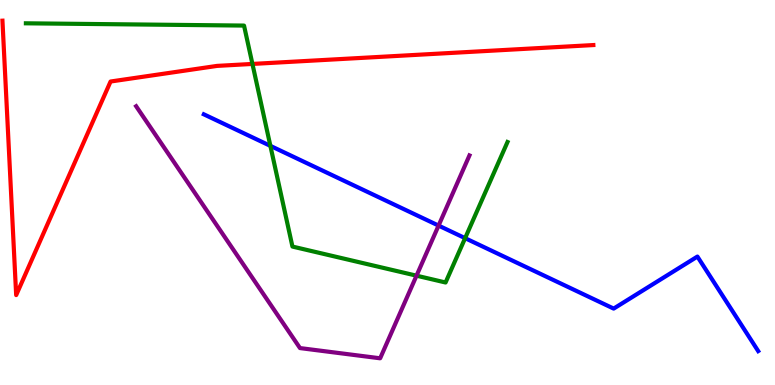[{'lines': ['blue', 'red'], 'intersections': []}, {'lines': ['green', 'red'], 'intersections': [{'x': 3.26, 'y': 8.34}]}, {'lines': ['purple', 'red'], 'intersections': []}, {'lines': ['blue', 'green'], 'intersections': [{'x': 3.49, 'y': 6.21}, {'x': 6.0, 'y': 3.81}]}, {'lines': ['blue', 'purple'], 'intersections': [{'x': 5.66, 'y': 4.14}]}, {'lines': ['green', 'purple'], 'intersections': [{'x': 5.37, 'y': 2.84}]}]